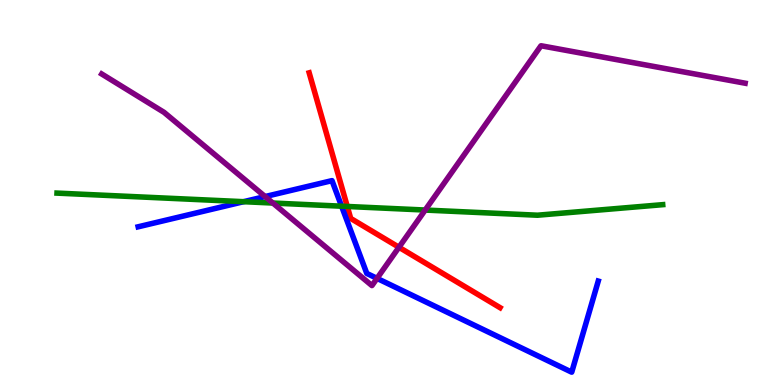[{'lines': ['blue', 'red'], 'intersections': []}, {'lines': ['green', 'red'], 'intersections': [{'x': 4.48, 'y': 4.64}]}, {'lines': ['purple', 'red'], 'intersections': [{'x': 5.15, 'y': 3.58}]}, {'lines': ['blue', 'green'], 'intersections': [{'x': 3.14, 'y': 4.76}, {'x': 4.41, 'y': 4.64}]}, {'lines': ['blue', 'purple'], 'intersections': [{'x': 3.42, 'y': 4.89}, {'x': 4.86, 'y': 2.77}]}, {'lines': ['green', 'purple'], 'intersections': [{'x': 3.52, 'y': 4.73}, {'x': 5.49, 'y': 4.54}]}]